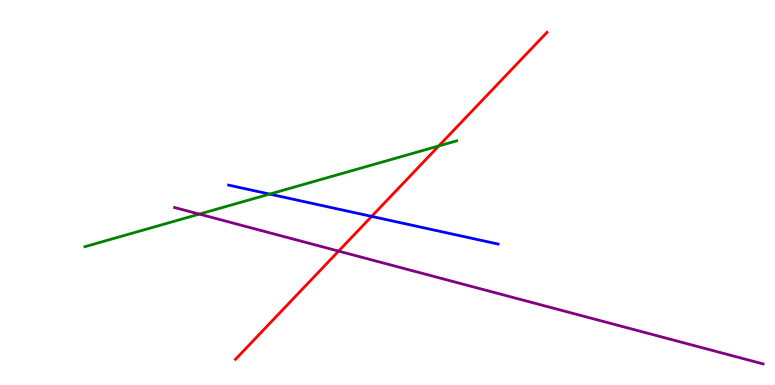[{'lines': ['blue', 'red'], 'intersections': [{'x': 4.8, 'y': 4.38}]}, {'lines': ['green', 'red'], 'intersections': [{'x': 5.66, 'y': 6.21}]}, {'lines': ['purple', 'red'], 'intersections': [{'x': 4.37, 'y': 3.48}]}, {'lines': ['blue', 'green'], 'intersections': [{'x': 3.48, 'y': 4.96}]}, {'lines': ['blue', 'purple'], 'intersections': []}, {'lines': ['green', 'purple'], 'intersections': [{'x': 2.57, 'y': 4.44}]}]